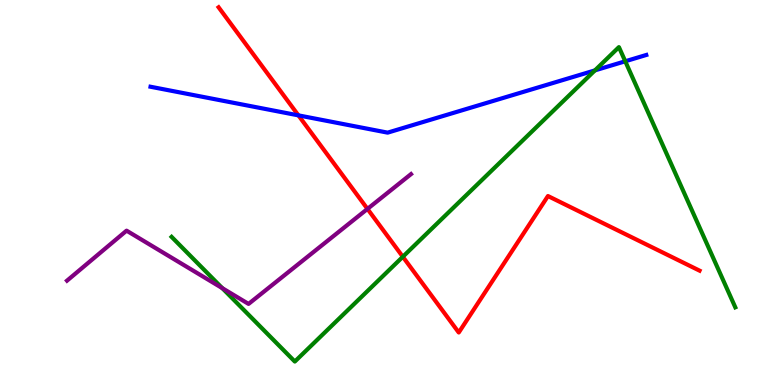[{'lines': ['blue', 'red'], 'intersections': [{'x': 3.85, 'y': 7.0}]}, {'lines': ['green', 'red'], 'intersections': [{'x': 5.2, 'y': 3.33}]}, {'lines': ['purple', 'red'], 'intersections': [{'x': 4.74, 'y': 4.57}]}, {'lines': ['blue', 'green'], 'intersections': [{'x': 7.68, 'y': 8.17}, {'x': 8.07, 'y': 8.41}]}, {'lines': ['blue', 'purple'], 'intersections': []}, {'lines': ['green', 'purple'], 'intersections': [{'x': 2.87, 'y': 2.52}]}]